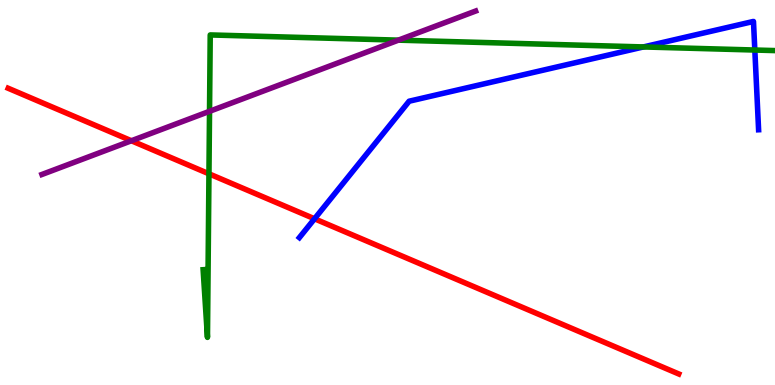[{'lines': ['blue', 'red'], 'intersections': [{'x': 4.06, 'y': 4.32}]}, {'lines': ['green', 'red'], 'intersections': [{'x': 2.7, 'y': 5.49}]}, {'lines': ['purple', 'red'], 'intersections': [{'x': 1.7, 'y': 6.34}]}, {'lines': ['blue', 'green'], 'intersections': [{'x': 8.3, 'y': 8.78}, {'x': 9.74, 'y': 8.7}]}, {'lines': ['blue', 'purple'], 'intersections': []}, {'lines': ['green', 'purple'], 'intersections': [{'x': 2.7, 'y': 7.11}, {'x': 5.14, 'y': 8.96}]}]